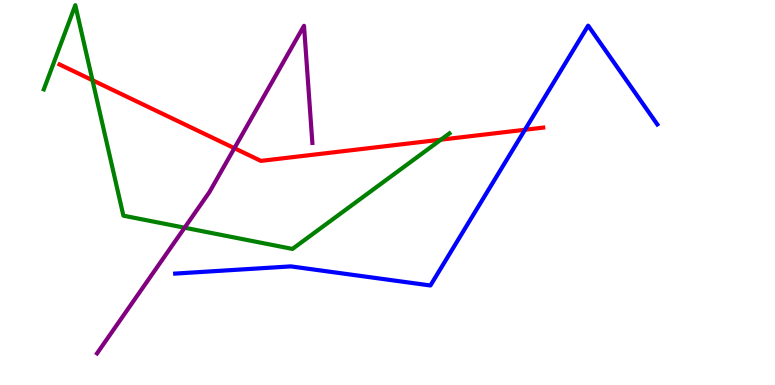[{'lines': ['blue', 'red'], 'intersections': [{'x': 6.77, 'y': 6.63}]}, {'lines': ['green', 'red'], 'intersections': [{'x': 1.19, 'y': 7.92}, {'x': 5.69, 'y': 6.37}]}, {'lines': ['purple', 'red'], 'intersections': [{'x': 3.02, 'y': 6.15}]}, {'lines': ['blue', 'green'], 'intersections': []}, {'lines': ['blue', 'purple'], 'intersections': []}, {'lines': ['green', 'purple'], 'intersections': [{'x': 2.38, 'y': 4.09}]}]